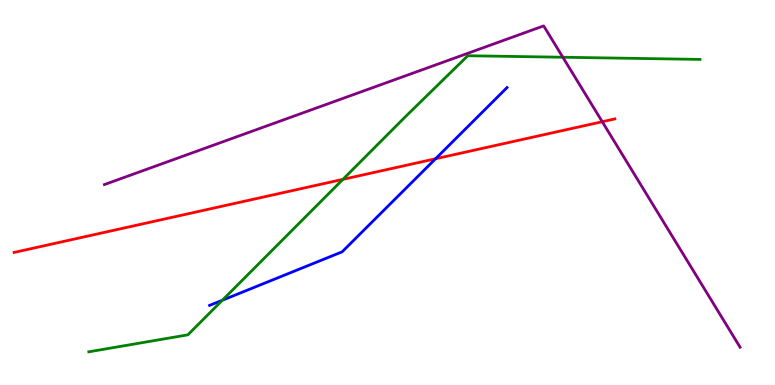[{'lines': ['blue', 'red'], 'intersections': [{'x': 5.62, 'y': 5.88}]}, {'lines': ['green', 'red'], 'intersections': [{'x': 4.42, 'y': 5.34}]}, {'lines': ['purple', 'red'], 'intersections': [{'x': 7.77, 'y': 6.84}]}, {'lines': ['blue', 'green'], 'intersections': [{'x': 2.87, 'y': 2.2}]}, {'lines': ['blue', 'purple'], 'intersections': []}, {'lines': ['green', 'purple'], 'intersections': [{'x': 7.26, 'y': 8.51}]}]